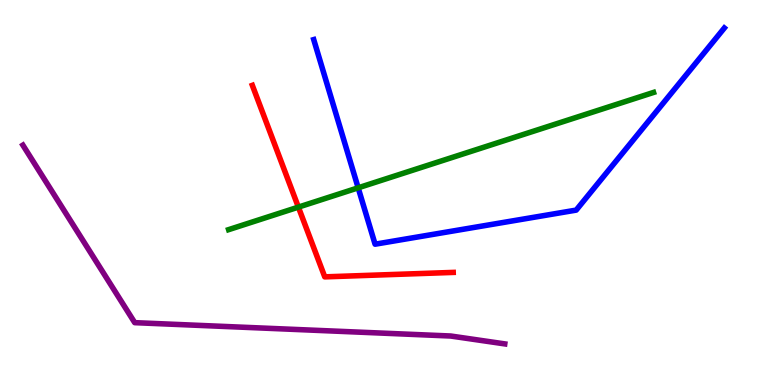[{'lines': ['blue', 'red'], 'intersections': []}, {'lines': ['green', 'red'], 'intersections': [{'x': 3.85, 'y': 4.62}]}, {'lines': ['purple', 'red'], 'intersections': []}, {'lines': ['blue', 'green'], 'intersections': [{'x': 4.62, 'y': 5.12}]}, {'lines': ['blue', 'purple'], 'intersections': []}, {'lines': ['green', 'purple'], 'intersections': []}]